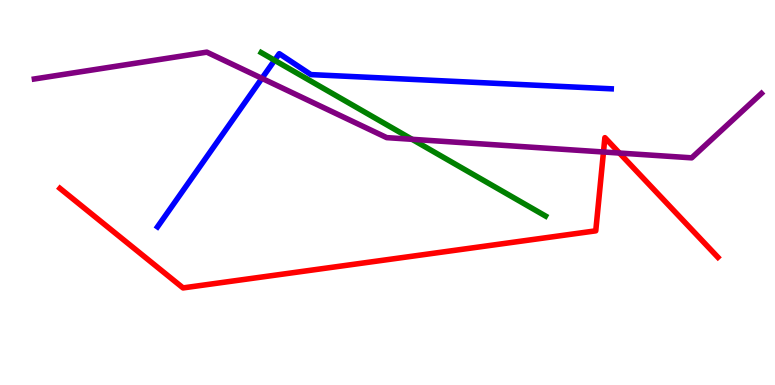[{'lines': ['blue', 'red'], 'intersections': []}, {'lines': ['green', 'red'], 'intersections': []}, {'lines': ['purple', 'red'], 'intersections': [{'x': 7.79, 'y': 6.05}, {'x': 7.99, 'y': 6.02}]}, {'lines': ['blue', 'green'], 'intersections': [{'x': 3.54, 'y': 8.43}]}, {'lines': ['blue', 'purple'], 'intersections': [{'x': 3.38, 'y': 7.97}]}, {'lines': ['green', 'purple'], 'intersections': [{'x': 5.32, 'y': 6.38}]}]